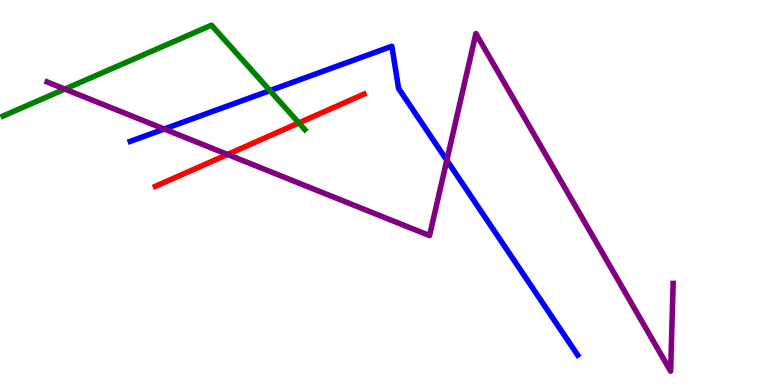[{'lines': ['blue', 'red'], 'intersections': []}, {'lines': ['green', 'red'], 'intersections': [{'x': 3.86, 'y': 6.81}]}, {'lines': ['purple', 'red'], 'intersections': [{'x': 2.94, 'y': 5.99}]}, {'lines': ['blue', 'green'], 'intersections': [{'x': 3.48, 'y': 7.65}]}, {'lines': ['blue', 'purple'], 'intersections': [{'x': 2.12, 'y': 6.65}, {'x': 5.77, 'y': 5.84}]}, {'lines': ['green', 'purple'], 'intersections': [{'x': 0.837, 'y': 7.69}]}]